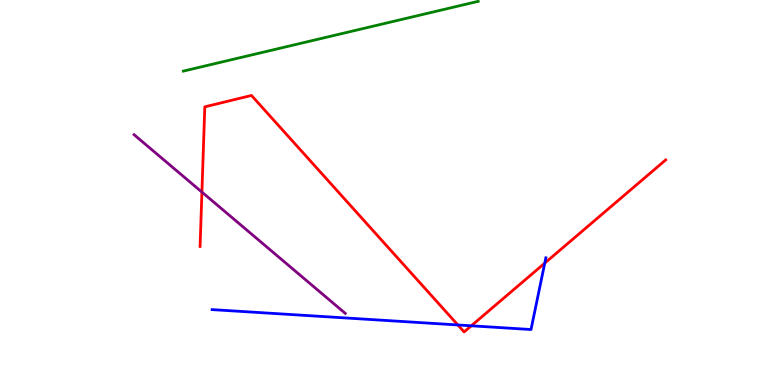[{'lines': ['blue', 'red'], 'intersections': [{'x': 5.91, 'y': 1.56}, {'x': 6.08, 'y': 1.54}, {'x': 7.03, 'y': 3.17}]}, {'lines': ['green', 'red'], 'intersections': []}, {'lines': ['purple', 'red'], 'intersections': [{'x': 2.61, 'y': 5.01}]}, {'lines': ['blue', 'green'], 'intersections': []}, {'lines': ['blue', 'purple'], 'intersections': []}, {'lines': ['green', 'purple'], 'intersections': []}]